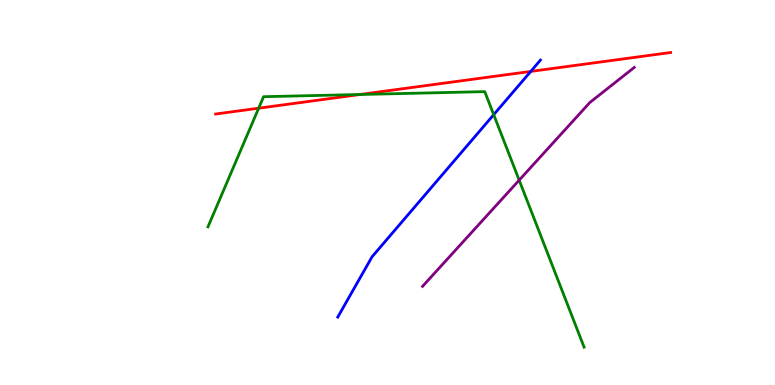[{'lines': ['blue', 'red'], 'intersections': [{'x': 6.85, 'y': 8.14}]}, {'lines': ['green', 'red'], 'intersections': [{'x': 3.34, 'y': 7.19}, {'x': 4.65, 'y': 7.55}]}, {'lines': ['purple', 'red'], 'intersections': []}, {'lines': ['blue', 'green'], 'intersections': [{'x': 6.37, 'y': 7.02}]}, {'lines': ['blue', 'purple'], 'intersections': []}, {'lines': ['green', 'purple'], 'intersections': [{'x': 6.7, 'y': 5.32}]}]